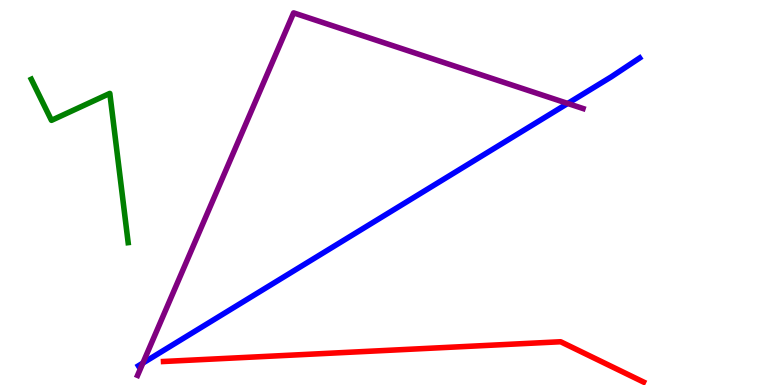[{'lines': ['blue', 'red'], 'intersections': []}, {'lines': ['green', 'red'], 'intersections': []}, {'lines': ['purple', 'red'], 'intersections': []}, {'lines': ['blue', 'green'], 'intersections': []}, {'lines': ['blue', 'purple'], 'intersections': [{'x': 1.84, 'y': 0.57}, {'x': 7.33, 'y': 7.31}]}, {'lines': ['green', 'purple'], 'intersections': []}]